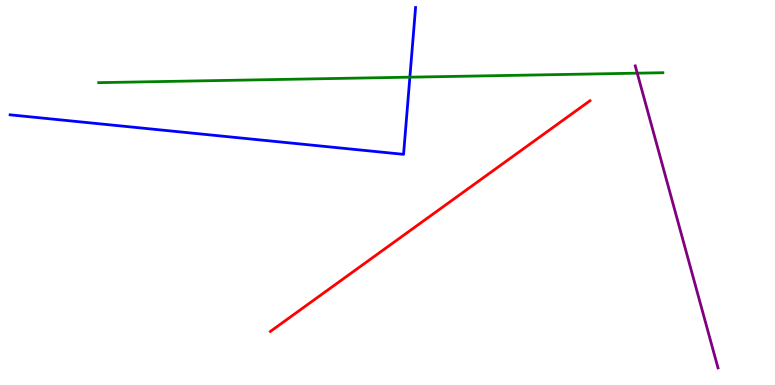[{'lines': ['blue', 'red'], 'intersections': []}, {'lines': ['green', 'red'], 'intersections': []}, {'lines': ['purple', 'red'], 'intersections': []}, {'lines': ['blue', 'green'], 'intersections': [{'x': 5.29, 'y': 8.0}]}, {'lines': ['blue', 'purple'], 'intersections': []}, {'lines': ['green', 'purple'], 'intersections': [{'x': 8.22, 'y': 8.1}]}]